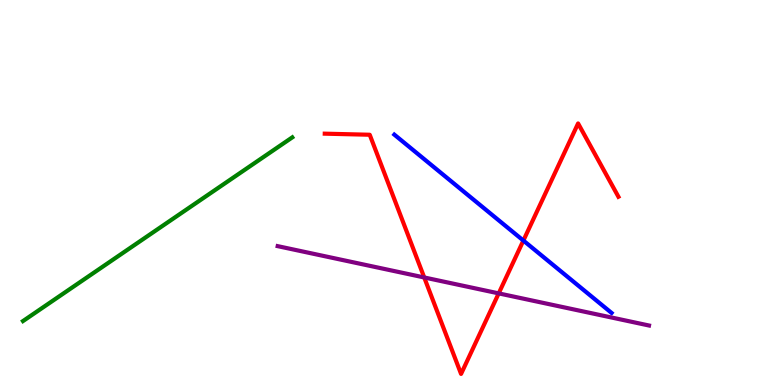[{'lines': ['blue', 'red'], 'intersections': [{'x': 6.75, 'y': 3.75}]}, {'lines': ['green', 'red'], 'intersections': []}, {'lines': ['purple', 'red'], 'intersections': [{'x': 5.47, 'y': 2.79}, {'x': 6.43, 'y': 2.38}]}, {'lines': ['blue', 'green'], 'intersections': []}, {'lines': ['blue', 'purple'], 'intersections': []}, {'lines': ['green', 'purple'], 'intersections': []}]